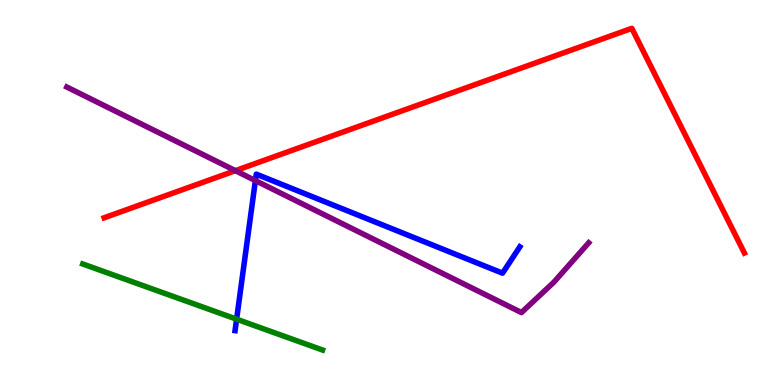[{'lines': ['blue', 'red'], 'intersections': []}, {'lines': ['green', 'red'], 'intersections': []}, {'lines': ['purple', 'red'], 'intersections': [{'x': 3.04, 'y': 5.57}]}, {'lines': ['blue', 'green'], 'intersections': [{'x': 3.05, 'y': 1.71}]}, {'lines': ['blue', 'purple'], 'intersections': [{'x': 3.3, 'y': 5.31}]}, {'lines': ['green', 'purple'], 'intersections': []}]